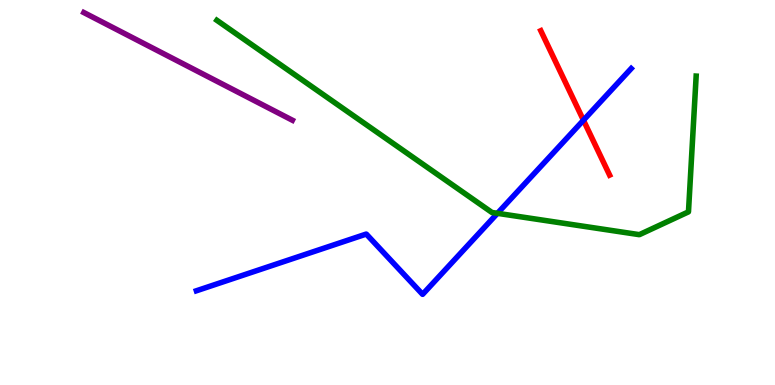[{'lines': ['blue', 'red'], 'intersections': [{'x': 7.53, 'y': 6.88}]}, {'lines': ['green', 'red'], 'intersections': []}, {'lines': ['purple', 'red'], 'intersections': []}, {'lines': ['blue', 'green'], 'intersections': [{'x': 6.42, 'y': 4.46}]}, {'lines': ['blue', 'purple'], 'intersections': []}, {'lines': ['green', 'purple'], 'intersections': []}]